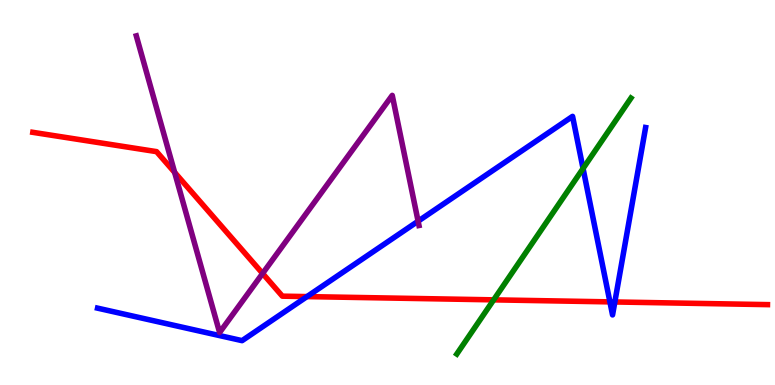[{'lines': ['blue', 'red'], 'intersections': [{'x': 3.96, 'y': 2.3}, {'x': 7.87, 'y': 2.16}, {'x': 7.93, 'y': 2.16}]}, {'lines': ['green', 'red'], 'intersections': [{'x': 6.37, 'y': 2.21}]}, {'lines': ['purple', 'red'], 'intersections': [{'x': 2.25, 'y': 5.52}, {'x': 3.39, 'y': 2.9}]}, {'lines': ['blue', 'green'], 'intersections': [{'x': 7.52, 'y': 5.62}]}, {'lines': ['blue', 'purple'], 'intersections': [{'x': 5.39, 'y': 4.25}]}, {'lines': ['green', 'purple'], 'intersections': []}]